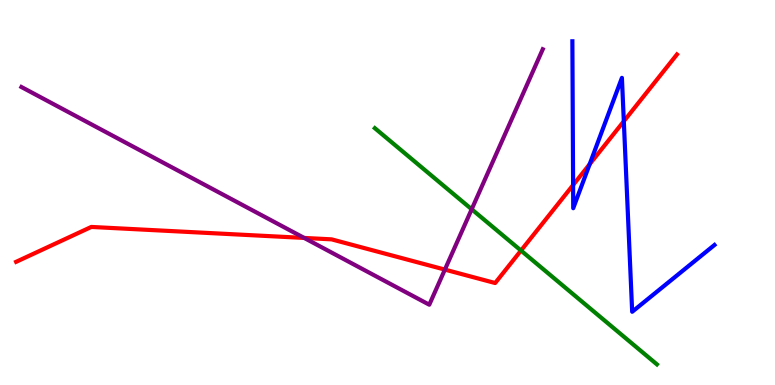[{'lines': ['blue', 'red'], 'intersections': [{'x': 7.39, 'y': 5.19}, {'x': 7.61, 'y': 5.73}, {'x': 8.05, 'y': 6.85}]}, {'lines': ['green', 'red'], 'intersections': [{'x': 6.72, 'y': 3.49}]}, {'lines': ['purple', 'red'], 'intersections': [{'x': 3.93, 'y': 3.82}, {'x': 5.74, 'y': 3.0}]}, {'lines': ['blue', 'green'], 'intersections': []}, {'lines': ['blue', 'purple'], 'intersections': []}, {'lines': ['green', 'purple'], 'intersections': [{'x': 6.09, 'y': 4.56}]}]